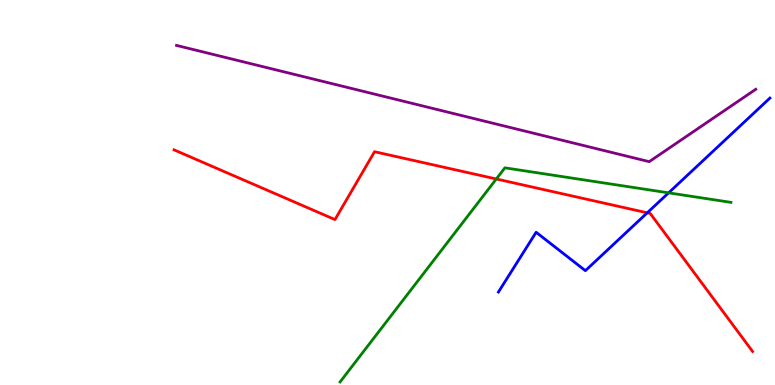[{'lines': ['blue', 'red'], 'intersections': [{'x': 8.35, 'y': 4.47}]}, {'lines': ['green', 'red'], 'intersections': [{'x': 6.4, 'y': 5.35}]}, {'lines': ['purple', 'red'], 'intersections': []}, {'lines': ['blue', 'green'], 'intersections': [{'x': 8.63, 'y': 4.99}]}, {'lines': ['blue', 'purple'], 'intersections': []}, {'lines': ['green', 'purple'], 'intersections': []}]